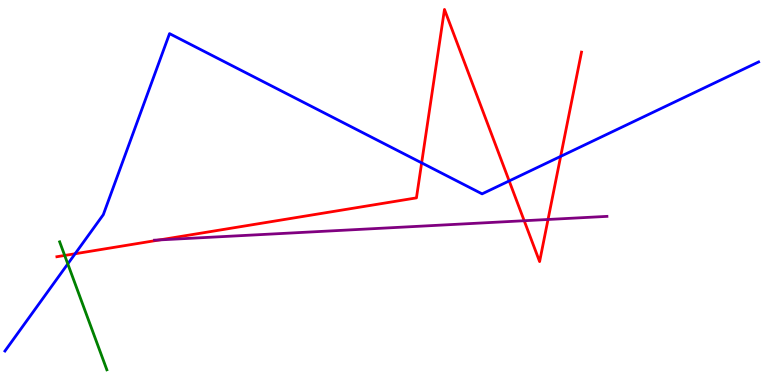[{'lines': ['blue', 'red'], 'intersections': [{'x': 0.969, 'y': 3.41}, {'x': 5.44, 'y': 5.77}, {'x': 6.57, 'y': 5.3}, {'x': 7.23, 'y': 5.94}]}, {'lines': ['green', 'red'], 'intersections': [{'x': 0.835, 'y': 3.36}]}, {'lines': ['purple', 'red'], 'intersections': [{'x': 2.06, 'y': 3.77}, {'x': 6.76, 'y': 4.27}, {'x': 7.07, 'y': 4.3}]}, {'lines': ['blue', 'green'], 'intersections': [{'x': 0.875, 'y': 3.15}]}, {'lines': ['blue', 'purple'], 'intersections': []}, {'lines': ['green', 'purple'], 'intersections': []}]